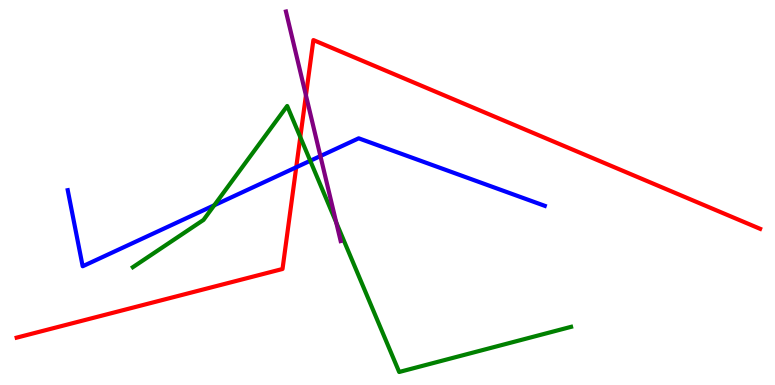[{'lines': ['blue', 'red'], 'intersections': [{'x': 3.82, 'y': 5.66}]}, {'lines': ['green', 'red'], 'intersections': [{'x': 3.87, 'y': 6.44}]}, {'lines': ['purple', 'red'], 'intersections': [{'x': 3.95, 'y': 7.52}]}, {'lines': ['blue', 'green'], 'intersections': [{'x': 2.76, 'y': 4.67}, {'x': 4.0, 'y': 5.82}]}, {'lines': ['blue', 'purple'], 'intersections': [{'x': 4.13, 'y': 5.95}]}, {'lines': ['green', 'purple'], 'intersections': [{'x': 4.34, 'y': 4.22}]}]